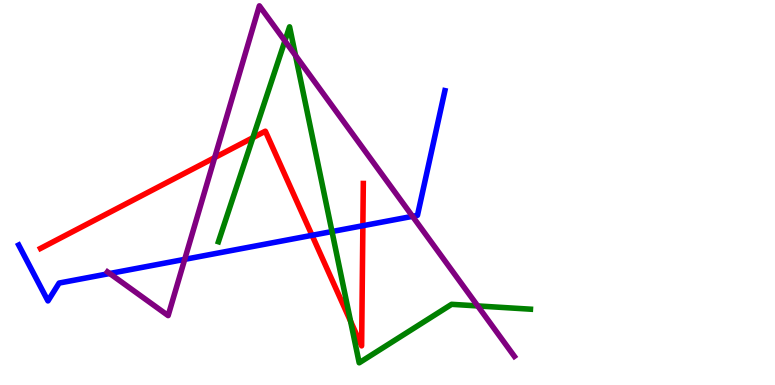[{'lines': ['blue', 'red'], 'intersections': [{'x': 4.03, 'y': 3.89}, {'x': 4.68, 'y': 4.14}]}, {'lines': ['green', 'red'], 'intersections': [{'x': 3.26, 'y': 6.42}, {'x': 4.52, 'y': 1.66}]}, {'lines': ['purple', 'red'], 'intersections': [{'x': 2.77, 'y': 5.91}]}, {'lines': ['blue', 'green'], 'intersections': [{'x': 4.28, 'y': 3.99}]}, {'lines': ['blue', 'purple'], 'intersections': [{'x': 1.42, 'y': 2.9}, {'x': 2.38, 'y': 3.26}, {'x': 5.32, 'y': 4.38}]}, {'lines': ['green', 'purple'], 'intersections': [{'x': 3.68, 'y': 8.94}, {'x': 3.81, 'y': 8.56}, {'x': 6.16, 'y': 2.05}]}]